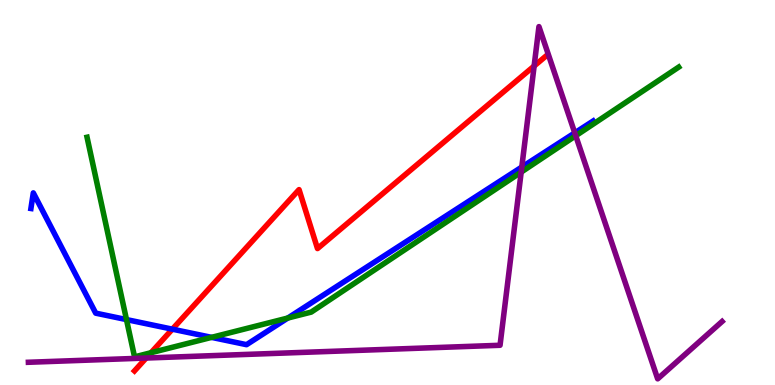[{'lines': ['blue', 'red'], 'intersections': [{'x': 2.22, 'y': 1.45}]}, {'lines': ['green', 'red'], 'intersections': [{'x': 1.95, 'y': 0.838}]}, {'lines': ['purple', 'red'], 'intersections': [{'x': 1.89, 'y': 0.701}, {'x': 6.89, 'y': 8.28}]}, {'lines': ['blue', 'green'], 'intersections': [{'x': 1.63, 'y': 1.7}, {'x': 2.73, 'y': 1.24}, {'x': 3.71, 'y': 1.74}]}, {'lines': ['blue', 'purple'], 'intersections': [{'x': 6.73, 'y': 5.66}, {'x': 7.42, 'y': 6.55}]}, {'lines': ['green', 'purple'], 'intersections': [{'x': 6.72, 'y': 5.53}, {'x': 7.43, 'y': 6.47}]}]